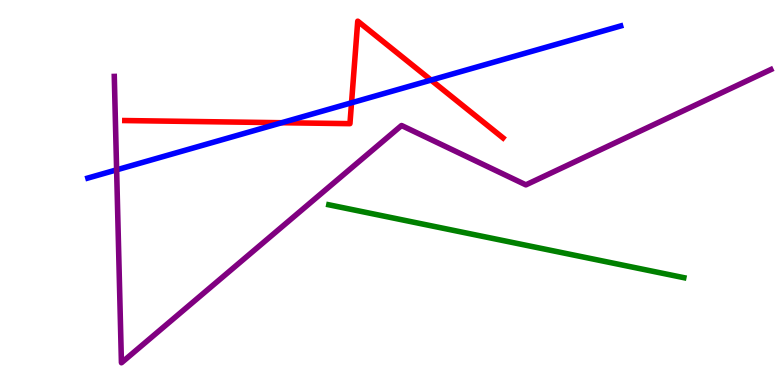[{'lines': ['blue', 'red'], 'intersections': [{'x': 3.64, 'y': 6.81}, {'x': 4.54, 'y': 7.33}, {'x': 5.56, 'y': 7.92}]}, {'lines': ['green', 'red'], 'intersections': []}, {'lines': ['purple', 'red'], 'intersections': []}, {'lines': ['blue', 'green'], 'intersections': []}, {'lines': ['blue', 'purple'], 'intersections': [{'x': 1.5, 'y': 5.59}]}, {'lines': ['green', 'purple'], 'intersections': []}]